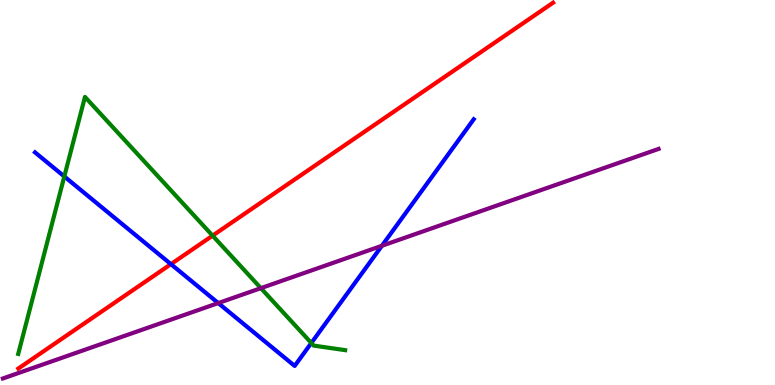[{'lines': ['blue', 'red'], 'intersections': [{'x': 2.21, 'y': 3.14}]}, {'lines': ['green', 'red'], 'intersections': [{'x': 2.74, 'y': 3.88}]}, {'lines': ['purple', 'red'], 'intersections': []}, {'lines': ['blue', 'green'], 'intersections': [{'x': 0.83, 'y': 5.42}, {'x': 4.02, 'y': 1.09}]}, {'lines': ['blue', 'purple'], 'intersections': [{'x': 2.82, 'y': 2.13}, {'x': 4.93, 'y': 3.62}]}, {'lines': ['green', 'purple'], 'intersections': [{'x': 3.37, 'y': 2.52}]}]